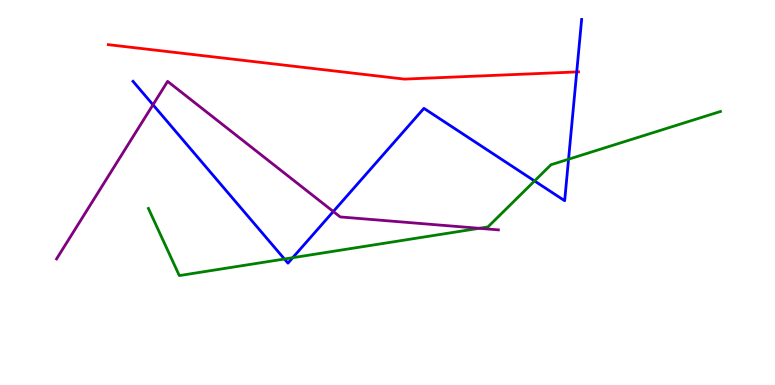[{'lines': ['blue', 'red'], 'intersections': [{'x': 7.44, 'y': 8.13}]}, {'lines': ['green', 'red'], 'intersections': []}, {'lines': ['purple', 'red'], 'intersections': []}, {'lines': ['blue', 'green'], 'intersections': [{'x': 3.67, 'y': 3.27}, {'x': 3.78, 'y': 3.31}, {'x': 6.9, 'y': 5.3}, {'x': 7.34, 'y': 5.86}]}, {'lines': ['blue', 'purple'], 'intersections': [{'x': 1.97, 'y': 7.28}, {'x': 4.3, 'y': 4.51}]}, {'lines': ['green', 'purple'], 'intersections': [{'x': 6.18, 'y': 4.07}]}]